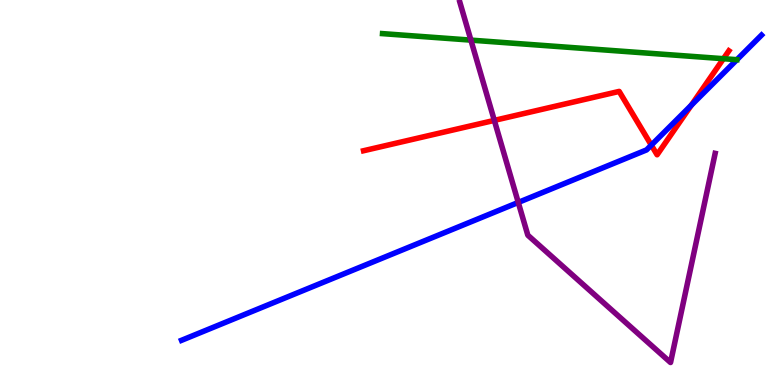[{'lines': ['blue', 'red'], 'intersections': [{'x': 8.4, 'y': 6.23}, {'x': 8.92, 'y': 7.27}]}, {'lines': ['green', 'red'], 'intersections': [{'x': 9.33, 'y': 8.48}]}, {'lines': ['purple', 'red'], 'intersections': [{'x': 6.38, 'y': 6.87}]}, {'lines': ['blue', 'green'], 'intersections': []}, {'lines': ['blue', 'purple'], 'intersections': [{'x': 6.69, 'y': 4.74}]}, {'lines': ['green', 'purple'], 'intersections': [{'x': 6.08, 'y': 8.96}]}]